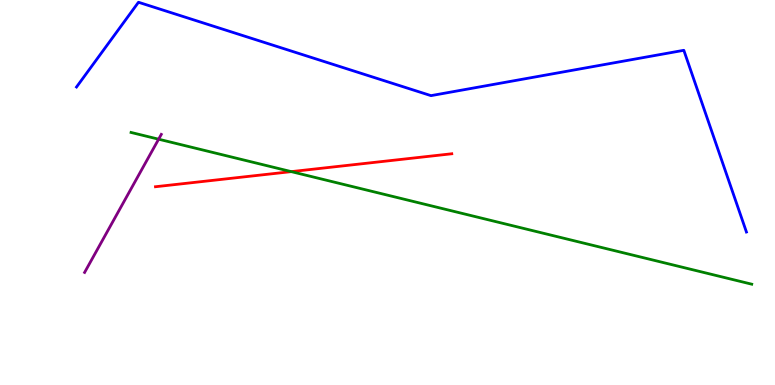[{'lines': ['blue', 'red'], 'intersections': []}, {'lines': ['green', 'red'], 'intersections': [{'x': 3.76, 'y': 5.54}]}, {'lines': ['purple', 'red'], 'intersections': []}, {'lines': ['blue', 'green'], 'intersections': []}, {'lines': ['blue', 'purple'], 'intersections': []}, {'lines': ['green', 'purple'], 'intersections': [{'x': 2.05, 'y': 6.38}]}]